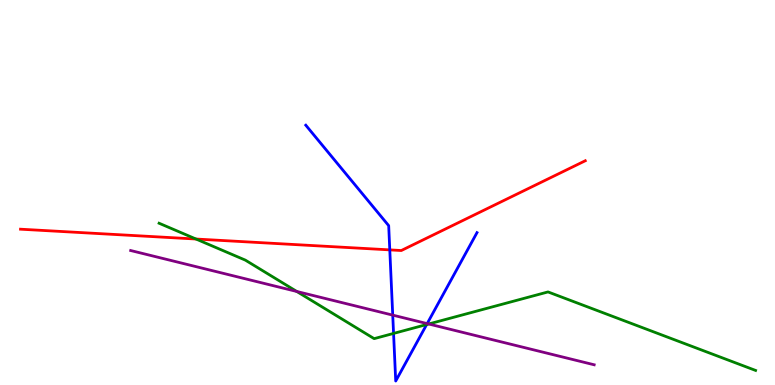[{'lines': ['blue', 'red'], 'intersections': [{'x': 5.03, 'y': 3.51}]}, {'lines': ['green', 'red'], 'intersections': [{'x': 2.53, 'y': 3.79}]}, {'lines': ['purple', 'red'], 'intersections': []}, {'lines': ['blue', 'green'], 'intersections': [{'x': 5.08, 'y': 1.34}, {'x': 5.51, 'y': 1.57}]}, {'lines': ['blue', 'purple'], 'intersections': [{'x': 5.07, 'y': 1.81}, {'x': 5.51, 'y': 1.59}]}, {'lines': ['green', 'purple'], 'intersections': [{'x': 3.83, 'y': 2.43}, {'x': 5.53, 'y': 1.58}]}]